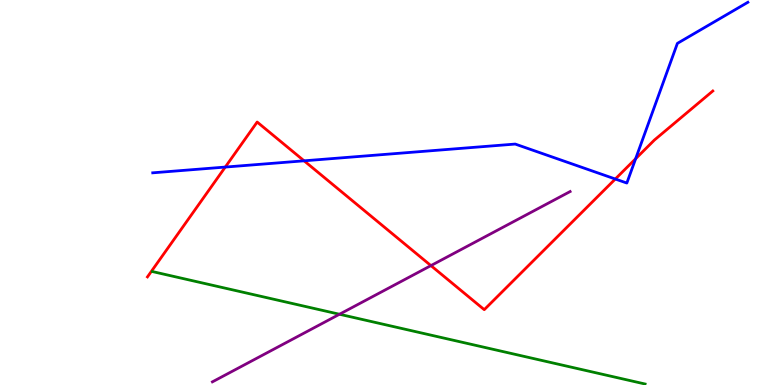[{'lines': ['blue', 'red'], 'intersections': [{'x': 2.91, 'y': 5.66}, {'x': 3.92, 'y': 5.82}, {'x': 7.94, 'y': 5.35}, {'x': 8.2, 'y': 5.88}]}, {'lines': ['green', 'red'], 'intersections': []}, {'lines': ['purple', 'red'], 'intersections': [{'x': 5.56, 'y': 3.1}]}, {'lines': ['blue', 'green'], 'intersections': []}, {'lines': ['blue', 'purple'], 'intersections': []}, {'lines': ['green', 'purple'], 'intersections': [{'x': 4.38, 'y': 1.84}]}]